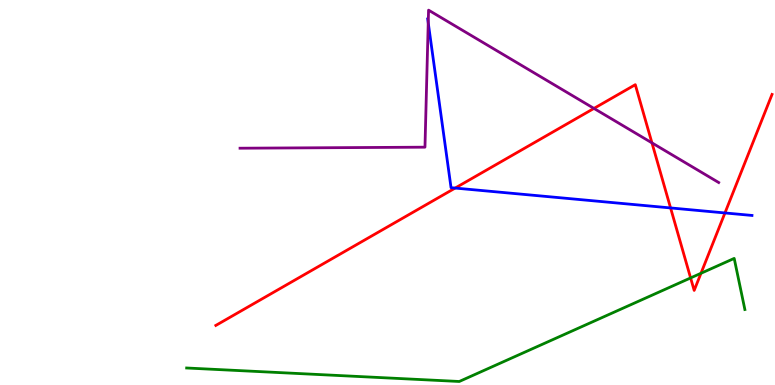[{'lines': ['blue', 'red'], 'intersections': [{'x': 5.87, 'y': 5.12}, {'x': 8.65, 'y': 4.6}, {'x': 9.35, 'y': 4.47}]}, {'lines': ['green', 'red'], 'intersections': [{'x': 8.91, 'y': 2.78}, {'x': 9.04, 'y': 2.9}]}, {'lines': ['purple', 'red'], 'intersections': [{'x': 7.66, 'y': 7.18}, {'x': 8.41, 'y': 6.29}]}, {'lines': ['blue', 'green'], 'intersections': []}, {'lines': ['blue', 'purple'], 'intersections': [{'x': 5.53, 'y': 9.41}]}, {'lines': ['green', 'purple'], 'intersections': []}]